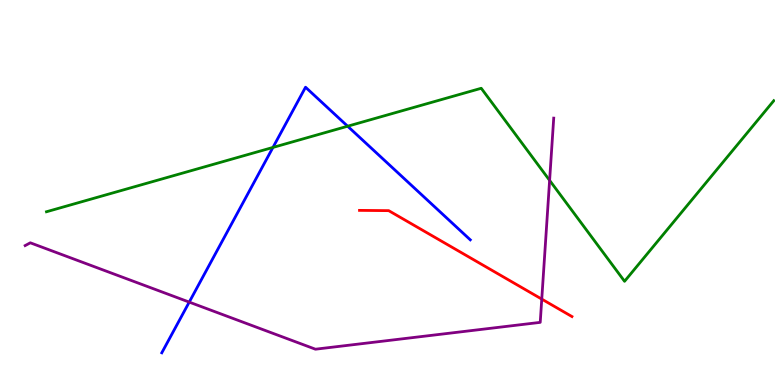[{'lines': ['blue', 'red'], 'intersections': []}, {'lines': ['green', 'red'], 'intersections': []}, {'lines': ['purple', 'red'], 'intersections': [{'x': 6.99, 'y': 2.23}]}, {'lines': ['blue', 'green'], 'intersections': [{'x': 3.52, 'y': 6.17}, {'x': 4.49, 'y': 6.72}]}, {'lines': ['blue', 'purple'], 'intersections': [{'x': 2.44, 'y': 2.15}]}, {'lines': ['green', 'purple'], 'intersections': [{'x': 7.09, 'y': 5.32}]}]